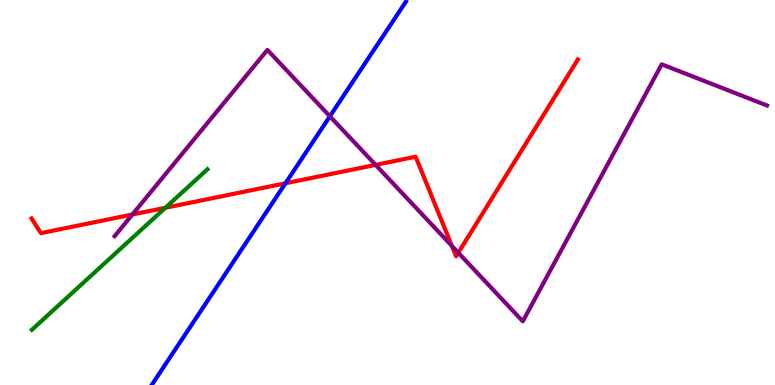[{'lines': ['blue', 'red'], 'intersections': [{'x': 3.68, 'y': 5.24}]}, {'lines': ['green', 'red'], 'intersections': [{'x': 2.13, 'y': 4.6}]}, {'lines': ['purple', 'red'], 'intersections': [{'x': 1.71, 'y': 4.43}, {'x': 4.85, 'y': 5.72}, {'x': 5.83, 'y': 3.61}, {'x': 5.91, 'y': 3.43}]}, {'lines': ['blue', 'green'], 'intersections': []}, {'lines': ['blue', 'purple'], 'intersections': [{'x': 4.26, 'y': 6.98}]}, {'lines': ['green', 'purple'], 'intersections': []}]